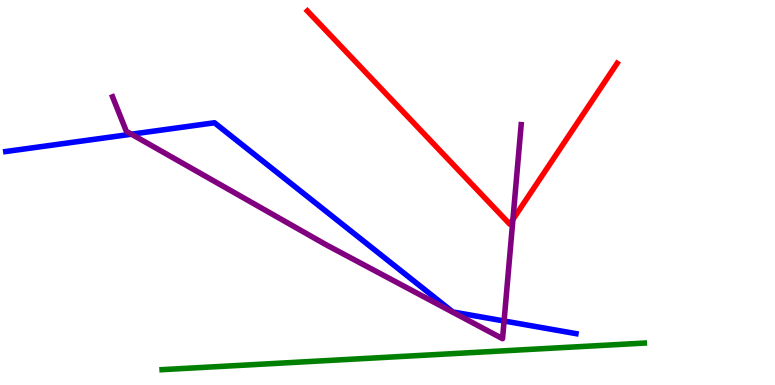[{'lines': ['blue', 'red'], 'intersections': []}, {'lines': ['green', 'red'], 'intersections': []}, {'lines': ['purple', 'red'], 'intersections': [{'x': 6.62, 'y': 4.3}]}, {'lines': ['blue', 'green'], 'intersections': []}, {'lines': ['blue', 'purple'], 'intersections': [{'x': 1.7, 'y': 6.51}, {'x': 6.5, 'y': 1.66}]}, {'lines': ['green', 'purple'], 'intersections': []}]